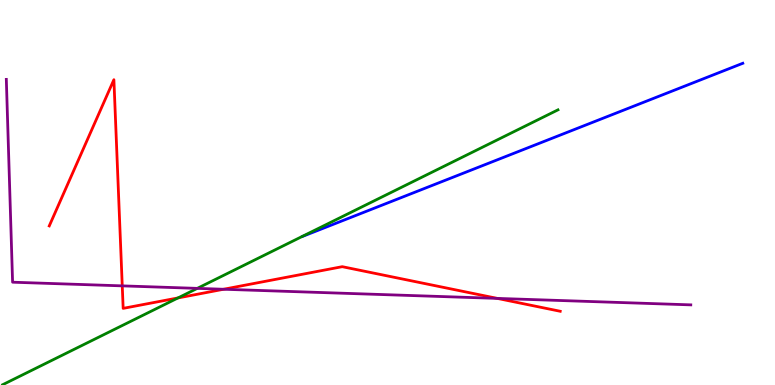[{'lines': ['blue', 'red'], 'intersections': []}, {'lines': ['green', 'red'], 'intersections': [{'x': 2.3, 'y': 2.26}]}, {'lines': ['purple', 'red'], 'intersections': [{'x': 1.58, 'y': 2.57}, {'x': 2.89, 'y': 2.49}, {'x': 6.42, 'y': 2.25}]}, {'lines': ['blue', 'green'], 'intersections': []}, {'lines': ['blue', 'purple'], 'intersections': []}, {'lines': ['green', 'purple'], 'intersections': [{'x': 2.55, 'y': 2.51}]}]